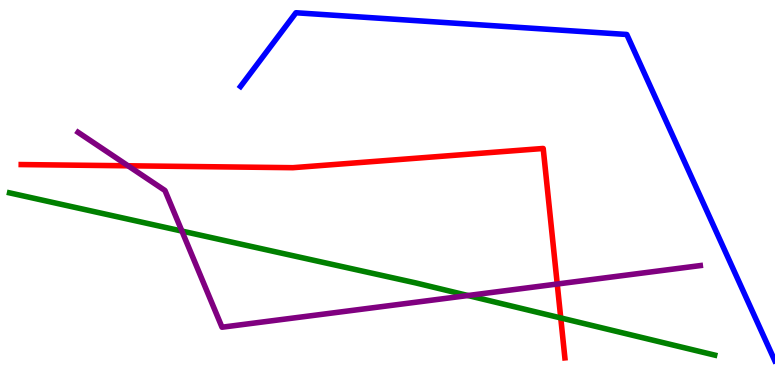[{'lines': ['blue', 'red'], 'intersections': []}, {'lines': ['green', 'red'], 'intersections': [{'x': 7.24, 'y': 1.74}]}, {'lines': ['purple', 'red'], 'intersections': [{'x': 1.65, 'y': 5.69}, {'x': 7.19, 'y': 2.62}]}, {'lines': ['blue', 'green'], 'intersections': []}, {'lines': ['blue', 'purple'], 'intersections': []}, {'lines': ['green', 'purple'], 'intersections': [{'x': 2.35, 'y': 4.0}, {'x': 6.04, 'y': 2.32}]}]